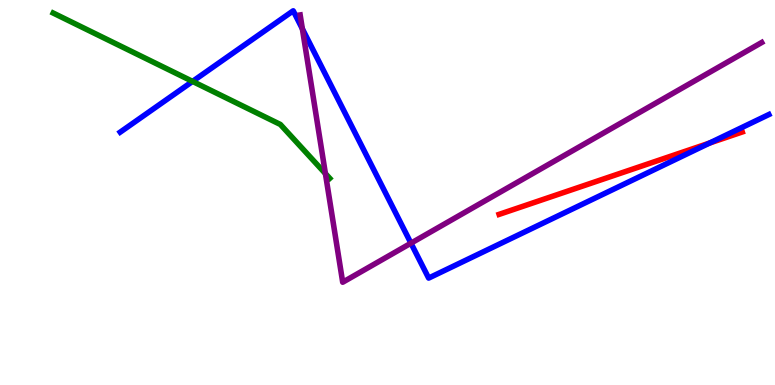[{'lines': ['blue', 'red'], 'intersections': [{'x': 9.16, 'y': 6.28}]}, {'lines': ['green', 'red'], 'intersections': []}, {'lines': ['purple', 'red'], 'intersections': []}, {'lines': ['blue', 'green'], 'intersections': [{'x': 2.48, 'y': 7.89}]}, {'lines': ['blue', 'purple'], 'intersections': [{'x': 3.9, 'y': 9.25}, {'x': 5.3, 'y': 3.68}]}, {'lines': ['green', 'purple'], 'intersections': [{'x': 4.2, 'y': 5.49}]}]